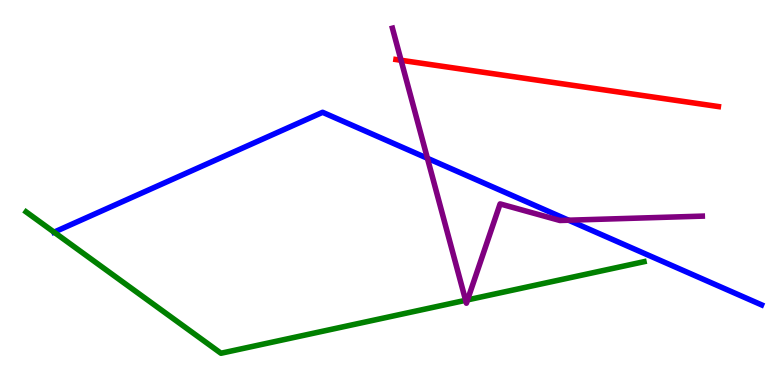[{'lines': ['blue', 'red'], 'intersections': []}, {'lines': ['green', 'red'], 'intersections': []}, {'lines': ['purple', 'red'], 'intersections': [{'x': 5.17, 'y': 8.43}]}, {'lines': ['blue', 'green'], 'intersections': [{'x': 0.698, 'y': 3.97}]}, {'lines': ['blue', 'purple'], 'intersections': [{'x': 5.52, 'y': 5.89}, {'x': 7.34, 'y': 4.28}]}, {'lines': ['green', 'purple'], 'intersections': [{'x': 6.01, 'y': 2.2}, {'x': 6.03, 'y': 2.21}]}]